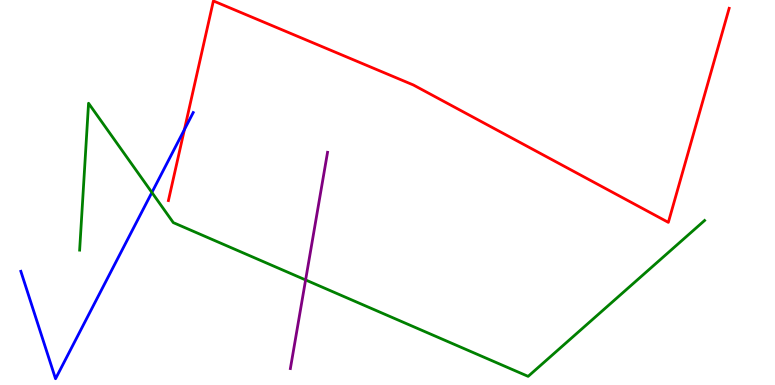[{'lines': ['blue', 'red'], 'intersections': [{'x': 2.38, 'y': 6.63}]}, {'lines': ['green', 'red'], 'intersections': []}, {'lines': ['purple', 'red'], 'intersections': []}, {'lines': ['blue', 'green'], 'intersections': [{'x': 1.96, 'y': 5.0}]}, {'lines': ['blue', 'purple'], 'intersections': []}, {'lines': ['green', 'purple'], 'intersections': [{'x': 3.94, 'y': 2.73}]}]